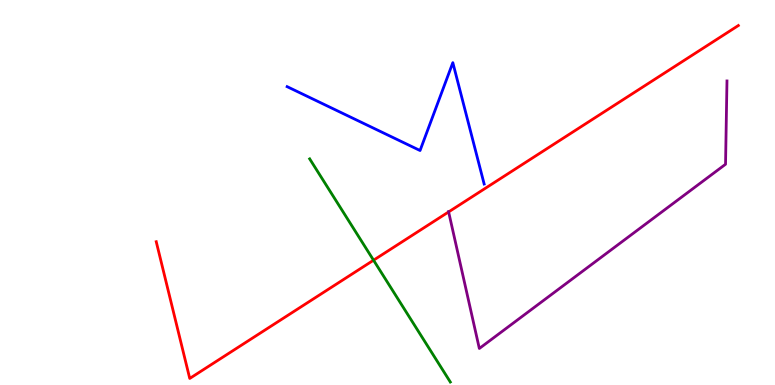[{'lines': ['blue', 'red'], 'intersections': []}, {'lines': ['green', 'red'], 'intersections': [{'x': 4.82, 'y': 3.24}]}, {'lines': ['purple', 'red'], 'intersections': [{'x': 5.79, 'y': 4.5}]}, {'lines': ['blue', 'green'], 'intersections': []}, {'lines': ['blue', 'purple'], 'intersections': []}, {'lines': ['green', 'purple'], 'intersections': []}]